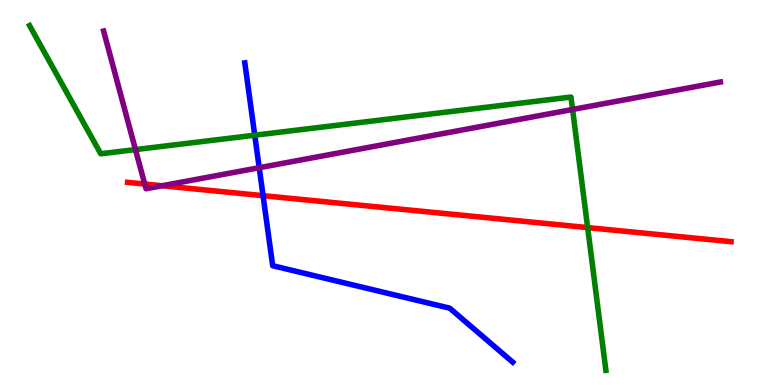[{'lines': ['blue', 'red'], 'intersections': [{'x': 3.39, 'y': 4.92}]}, {'lines': ['green', 'red'], 'intersections': [{'x': 7.58, 'y': 4.09}]}, {'lines': ['purple', 'red'], 'intersections': [{'x': 1.87, 'y': 5.22}, {'x': 2.09, 'y': 5.18}]}, {'lines': ['blue', 'green'], 'intersections': [{'x': 3.29, 'y': 6.49}]}, {'lines': ['blue', 'purple'], 'intersections': [{'x': 3.34, 'y': 5.64}]}, {'lines': ['green', 'purple'], 'intersections': [{'x': 1.75, 'y': 6.11}, {'x': 7.39, 'y': 7.16}]}]